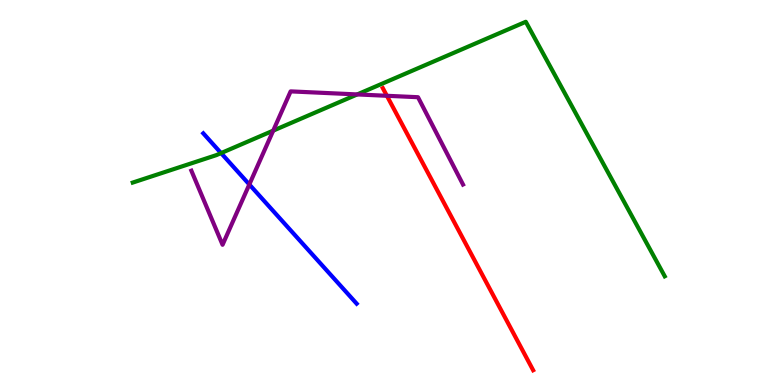[{'lines': ['blue', 'red'], 'intersections': []}, {'lines': ['green', 'red'], 'intersections': []}, {'lines': ['purple', 'red'], 'intersections': [{'x': 4.99, 'y': 7.51}]}, {'lines': ['blue', 'green'], 'intersections': [{'x': 2.85, 'y': 6.02}]}, {'lines': ['blue', 'purple'], 'intersections': [{'x': 3.22, 'y': 5.21}]}, {'lines': ['green', 'purple'], 'intersections': [{'x': 3.53, 'y': 6.61}, {'x': 4.61, 'y': 7.55}]}]